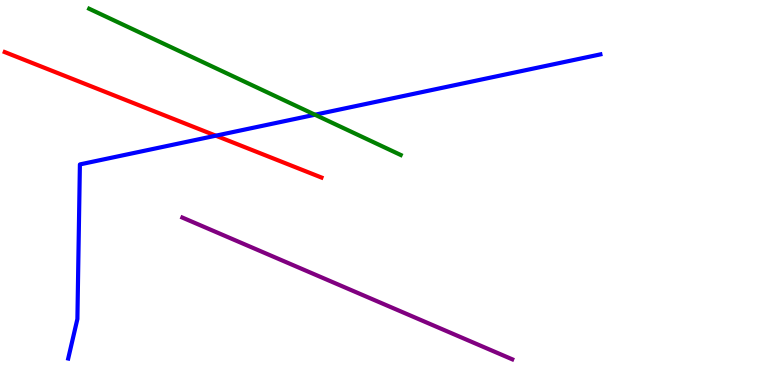[{'lines': ['blue', 'red'], 'intersections': [{'x': 2.78, 'y': 6.48}]}, {'lines': ['green', 'red'], 'intersections': []}, {'lines': ['purple', 'red'], 'intersections': []}, {'lines': ['blue', 'green'], 'intersections': [{'x': 4.06, 'y': 7.02}]}, {'lines': ['blue', 'purple'], 'intersections': []}, {'lines': ['green', 'purple'], 'intersections': []}]